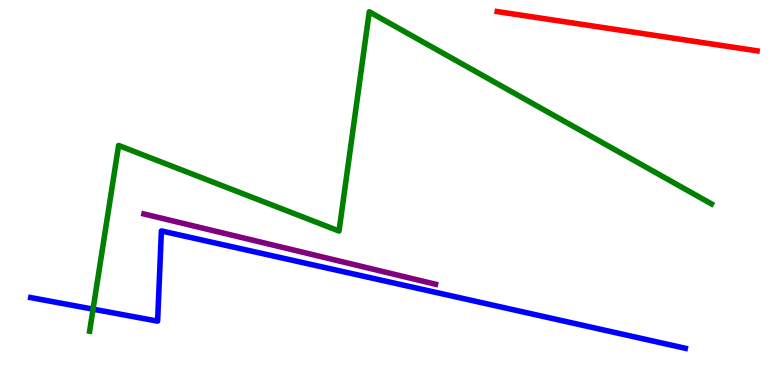[{'lines': ['blue', 'red'], 'intersections': []}, {'lines': ['green', 'red'], 'intersections': []}, {'lines': ['purple', 'red'], 'intersections': []}, {'lines': ['blue', 'green'], 'intersections': [{'x': 1.2, 'y': 1.97}]}, {'lines': ['blue', 'purple'], 'intersections': []}, {'lines': ['green', 'purple'], 'intersections': []}]